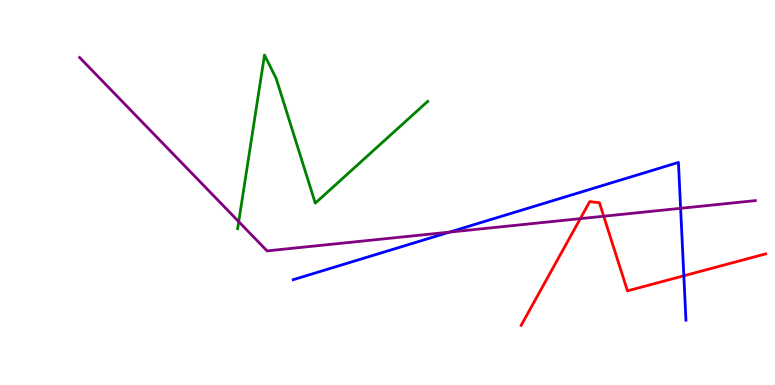[{'lines': ['blue', 'red'], 'intersections': [{'x': 8.82, 'y': 2.84}]}, {'lines': ['green', 'red'], 'intersections': []}, {'lines': ['purple', 'red'], 'intersections': [{'x': 7.49, 'y': 4.32}, {'x': 7.79, 'y': 4.38}]}, {'lines': ['blue', 'green'], 'intersections': []}, {'lines': ['blue', 'purple'], 'intersections': [{'x': 5.8, 'y': 3.97}, {'x': 8.78, 'y': 4.59}]}, {'lines': ['green', 'purple'], 'intersections': [{'x': 3.08, 'y': 4.24}]}]